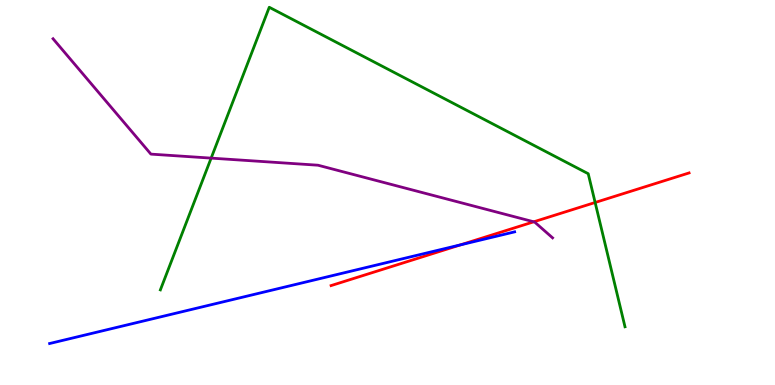[{'lines': ['blue', 'red'], 'intersections': [{'x': 5.94, 'y': 3.64}]}, {'lines': ['green', 'red'], 'intersections': [{'x': 7.68, 'y': 4.74}]}, {'lines': ['purple', 'red'], 'intersections': [{'x': 6.89, 'y': 4.24}]}, {'lines': ['blue', 'green'], 'intersections': []}, {'lines': ['blue', 'purple'], 'intersections': []}, {'lines': ['green', 'purple'], 'intersections': [{'x': 2.72, 'y': 5.89}]}]